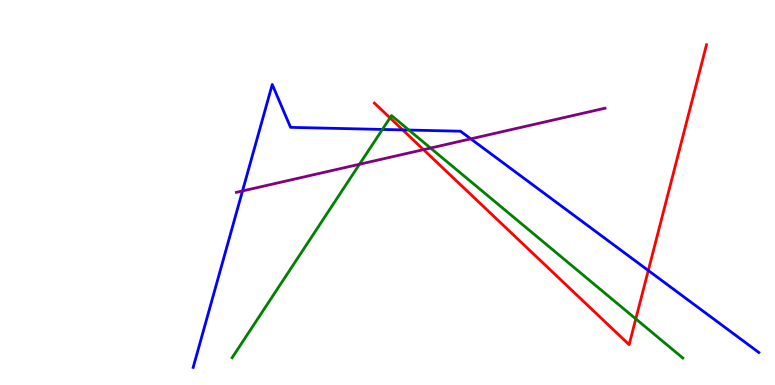[{'lines': ['blue', 'red'], 'intersections': [{'x': 5.2, 'y': 6.63}, {'x': 8.36, 'y': 2.97}]}, {'lines': ['green', 'red'], 'intersections': [{'x': 5.03, 'y': 6.94}, {'x': 8.2, 'y': 1.72}]}, {'lines': ['purple', 'red'], 'intersections': [{'x': 5.46, 'y': 6.11}]}, {'lines': ['blue', 'green'], 'intersections': [{'x': 4.93, 'y': 6.64}, {'x': 5.28, 'y': 6.62}]}, {'lines': ['blue', 'purple'], 'intersections': [{'x': 3.13, 'y': 5.04}, {'x': 6.07, 'y': 6.39}]}, {'lines': ['green', 'purple'], 'intersections': [{'x': 4.64, 'y': 5.73}, {'x': 5.56, 'y': 6.15}]}]